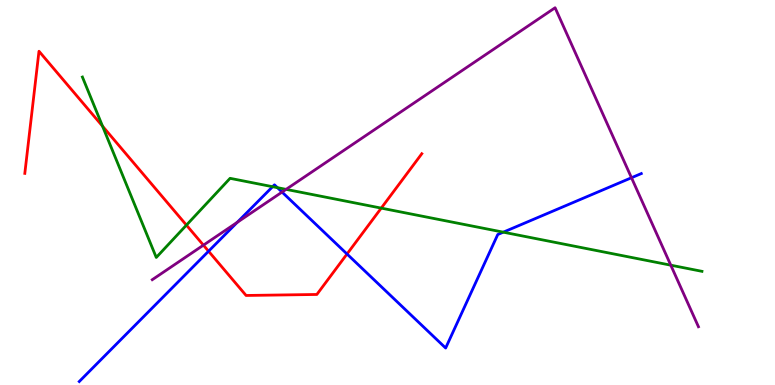[{'lines': ['blue', 'red'], 'intersections': [{'x': 2.69, 'y': 3.47}, {'x': 4.48, 'y': 3.4}]}, {'lines': ['green', 'red'], 'intersections': [{'x': 1.32, 'y': 6.72}, {'x': 2.41, 'y': 4.15}, {'x': 4.92, 'y': 4.59}]}, {'lines': ['purple', 'red'], 'intersections': [{'x': 2.62, 'y': 3.63}]}, {'lines': ['blue', 'green'], 'intersections': [{'x': 3.52, 'y': 5.15}, {'x': 3.58, 'y': 5.13}, {'x': 6.49, 'y': 3.97}]}, {'lines': ['blue', 'purple'], 'intersections': [{'x': 3.06, 'y': 4.22}, {'x': 3.64, 'y': 5.01}, {'x': 8.15, 'y': 5.38}]}, {'lines': ['green', 'purple'], 'intersections': [{'x': 3.69, 'y': 5.08}, {'x': 8.66, 'y': 3.11}]}]